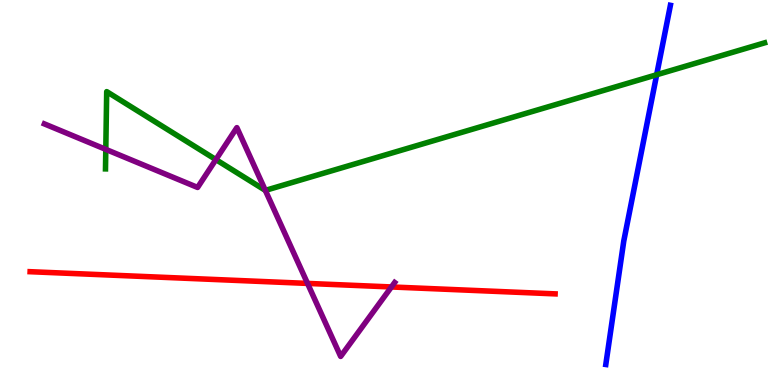[{'lines': ['blue', 'red'], 'intersections': []}, {'lines': ['green', 'red'], 'intersections': []}, {'lines': ['purple', 'red'], 'intersections': [{'x': 3.97, 'y': 2.64}, {'x': 5.05, 'y': 2.55}]}, {'lines': ['blue', 'green'], 'intersections': [{'x': 8.47, 'y': 8.06}]}, {'lines': ['blue', 'purple'], 'intersections': []}, {'lines': ['green', 'purple'], 'intersections': [{'x': 1.37, 'y': 6.12}, {'x': 2.79, 'y': 5.85}, {'x': 3.42, 'y': 5.06}]}]